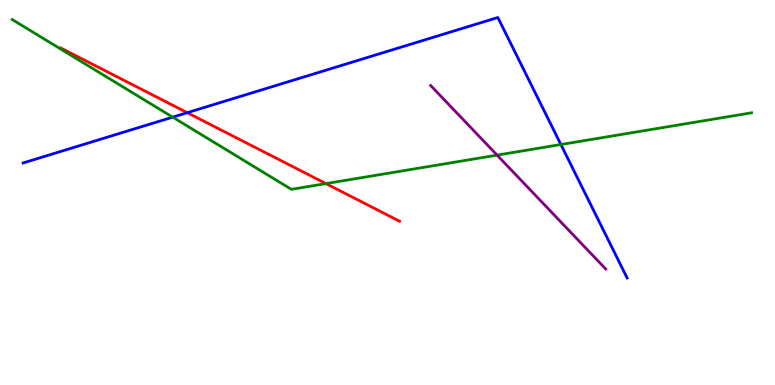[{'lines': ['blue', 'red'], 'intersections': [{'x': 2.42, 'y': 7.07}]}, {'lines': ['green', 'red'], 'intersections': [{'x': 4.21, 'y': 5.23}]}, {'lines': ['purple', 'red'], 'intersections': []}, {'lines': ['blue', 'green'], 'intersections': [{'x': 2.23, 'y': 6.96}, {'x': 7.24, 'y': 6.25}]}, {'lines': ['blue', 'purple'], 'intersections': []}, {'lines': ['green', 'purple'], 'intersections': [{'x': 6.41, 'y': 5.97}]}]